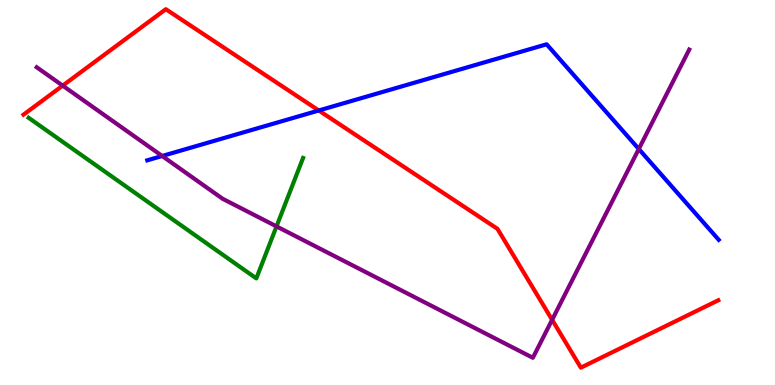[{'lines': ['blue', 'red'], 'intersections': [{'x': 4.11, 'y': 7.13}]}, {'lines': ['green', 'red'], 'intersections': []}, {'lines': ['purple', 'red'], 'intersections': [{'x': 0.809, 'y': 7.78}, {'x': 7.12, 'y': 1.69}]}, {'lines': ['blue', 'green'], 'intersections': []}, {'lines': ['blue', 'purple'], 'intersections': [{'x': 2.09, 'y': 5.95}, {'x': 8.24, 'y': 6.13}]}, {'lines': ['green', 'purple'], 'intersections': [{'x': 3.57, 'y': 4.12}]}]